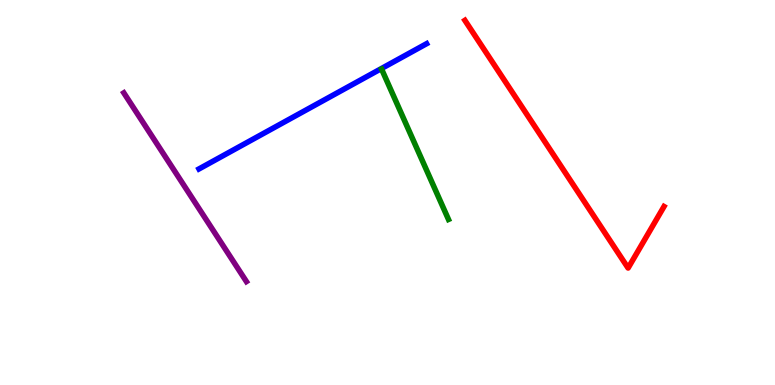[{'lines': ['blue', 'red'], 'intersections': []}, {'lines': ['green', 'red'], 'intersections': []}, {'lines': ['purple', 'red'], 'intersections': []}, {'lines': ['blue', 'green'], 'intersections': []}, {'lines': ['blue', 'purple'], 'intersections': []}, {'lines': ['green', 'purple'], 'intersections': []}]